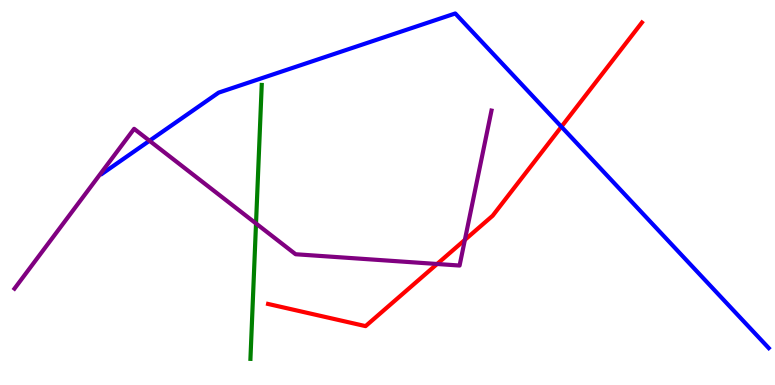[{'lines': ['blue', 'red'], 'intersections': [{'x': 7.24, 'y': 6.71}]}, {'lines': ['green', 'red'], 'intersections': []}, {'lines': ['purple', 'red'], 'intersections': [{'x': 5.64, 'y': 3.14}, {'x': 6.0, 'y': 3.77}]}, {'lines': ['blue', 'green'], 'intersections': []}, {'lines': ['blue', 'purple'], 'intersections': [{'x': 1.93, 'y': 6.34}]}, {'lines': ['green', 'purple'], 'intersections': [{'x': 3.3, 'y': 4.2}]}]